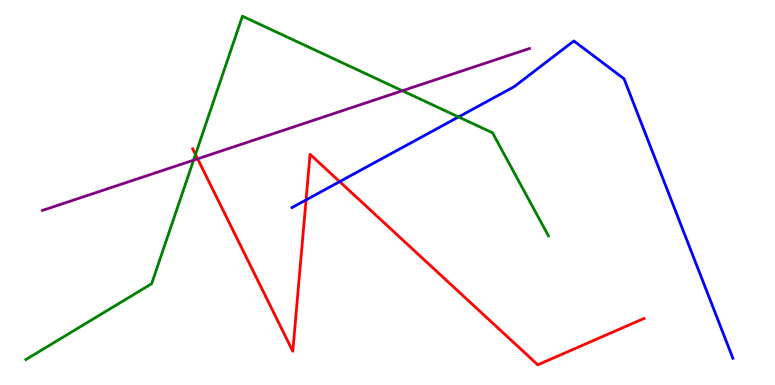[{'lines': ['blue', 'red'], 'intersections': [{'x': 3.95, 'y': 4.81}, {'x': 4.38, 'y': 5.28}]}, {'lines': ['green', 'red'], 'intersections': [{'x': 2.52, 'y': 5.99}]}, {'lines': ['purple', 'red'], 'intersections': [{'x': 2.55, 'y': 5.87}]}, {'lines': ['blue', 'green'], 'intersections': [{'x': 5.92, 'y': 6.96}]}, {'lines': ['blue', 'purple'], 'intersections': []}, {'lines': ['green', 'purple'], 'intersections': [{'x': 2.5, 'y': 5.84}, {'x': 5.19, 'y': 7.64}]}]